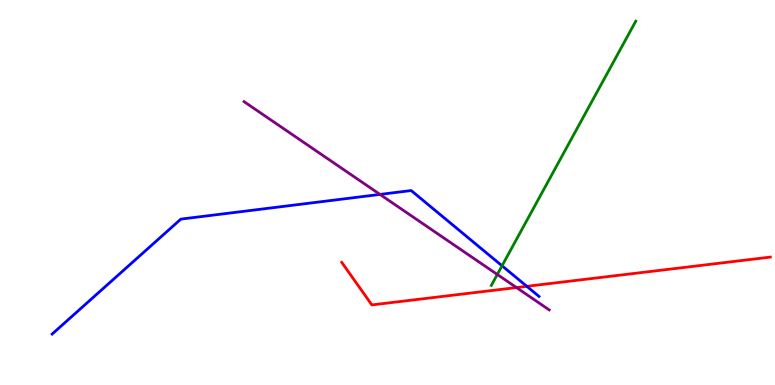[{'lines': ['blue', 'red'], 'intersections': [{'x': 6.8, 'y': 2.56}]}, {'lines': ['green', 'red'], 'intersections': []}, {'lines': ['purple', 'red'], 'intersections': [{'x': 6.66, 'y': 2.53}]}, {'lines': ['blue', 'green'], 'intersections': [{'x': 6.48, 'y': 3.1}]}, {'lines': ['blue', 'purple'], 'intersections': [{'x': 4.9, 'y': 4.95}]}, {'lines': ['green', 'purple'], 'intersections': [{'x': 6.42, 'y': 2.87}]}]